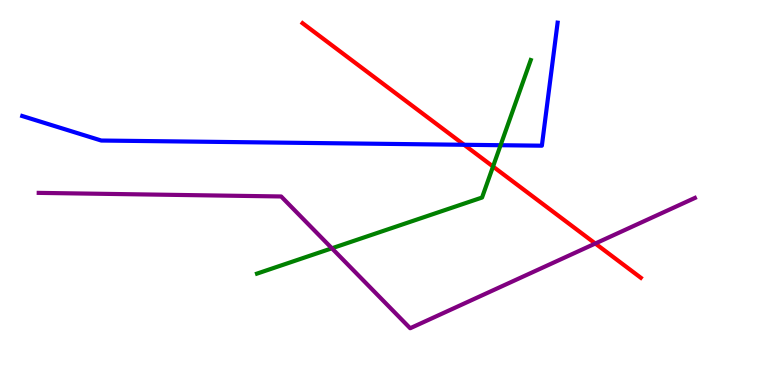[{'lines': ['blue', 'red'], 'intersections': [{'x': 5.99, 'y': 6.24}]}, {'lines': ['green', 'red'], 'intersections': [{'x': 6.36, 'y': 5.67}]}, {'lines': ['purple', 'red'], 'intersections': [{'x': 7.68, 'y': 3.67}]}, {'lines': ['blue', 'green'], 'intersections': [{'x': 6.46, 'y': 6.23}]}, {'lines': ['blue', 'purple'], 'intersections': []}, {'lines': ['green', 'purple'], 'intersections': [{'x': 4.28, 'y': 3.55}]}]